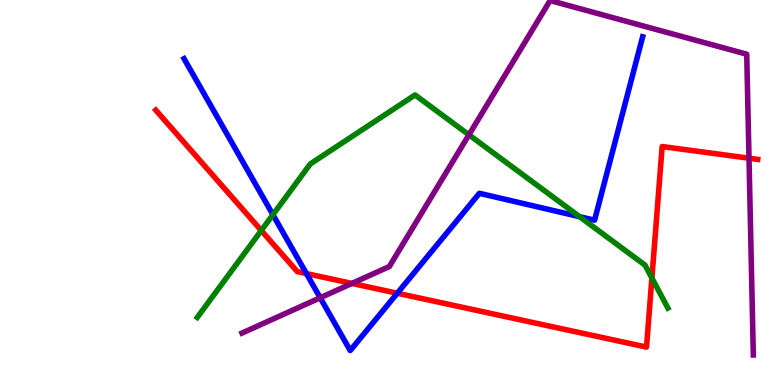[{'lines': ['blue', 'red'], 'intersections': [{'x': 3.95, 'y': 2.89}, {'x': 5.13, 'y': 2.38}]}, {'lines': ['green', 'red'], 'intersections': [{'x': 3.37, 'y': 4.01}, {'x': 8.41, 'y': 2.78}]}, {'lines': ['purple', 'red'], 'intersections': [{'x': 4.54, 'y': 2.64}, {'x': 9.66, 'y': 5.89}]}, {'lines': ['blue', 'green'], 'intersections': [{'x': 3.52, 'y': 4.42}, {'x': 7.48, 'y': 4.37}]}, {'lines': ['blue', 'purple'], 'intersections': [{'x': 4.13, 'y': 2.27}]}, {'lines': ['green', 'purple'], 'intersections': [{'x': 6.05, 'y': 6.5}]}]